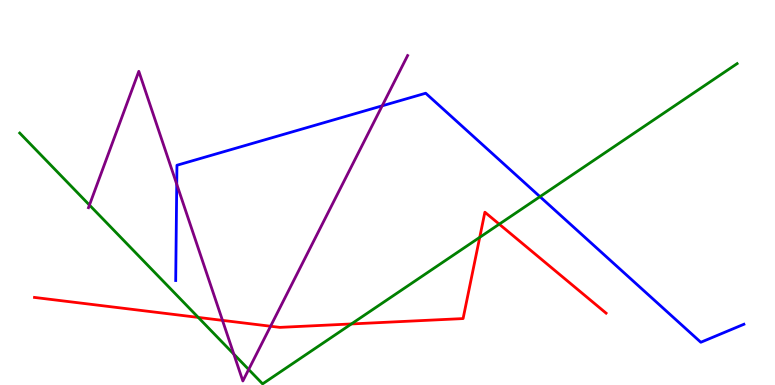[{'lines': ['blue', 'red'], 'intersections': []}, {'lines': ['green', 'red'], 'intersections': [{'x': 2.56, 'y': 1.76}, {'x': 4.53, 'y': 1.59}, {'x': 6.19, 'y': 3.84}, {'x': 6.44, 'y': 4.18}]}, {'lines': ['purple', 'red'], 'intersections': [{'x': 2.87, 'y': 1.68}, {'x': 3.49, 'y': 1.53}]}, {'lines': ['blue', 'green'], 'intersections': [{'x': 6.97, 'y': 4.89}]}, {'lines': ['blue', 'purple'], 'intersections': [{'x': 2.28, 'y': 5.22}, {'x': 4.93, 'y': 7.25}]}, {'lines': ['green', 'purple'], 'intersections': [{'x': 1.15, 'y': 4.67}, {'x': 3.02, 'y': 0.801}, {'x': 3.21, 'y': 0.403}]}]